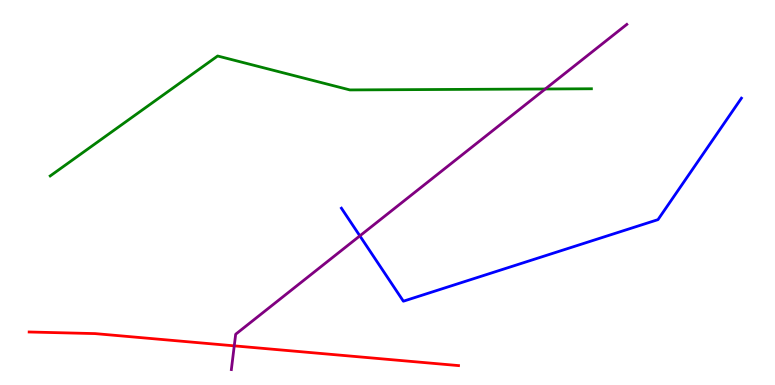[{'lines': ['blue', 'red'], 'intersections': []}, {'lines': ['green', 'red'], 'intersections': []}, {'lines': ['purple', 'red'], 'intersections': [{'x': 3.02, 'y': 1.02}]}, {'lines': ['blue', 'green'], 'intersections': []}, {'lines': ['blue', 'purple'], 'intersections': [{'x': 4.64, 'y': 3.87}]}, {'lines': ['green', 'purple'], 'intersections': [{'x': 7.04, 'y': 7.69}]}]